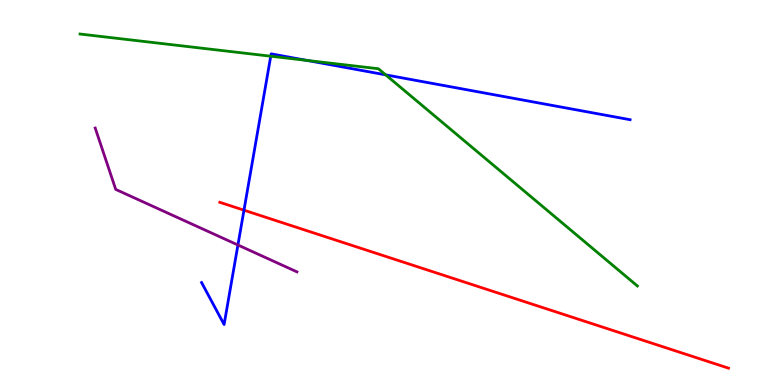[{'lines': ['blue', 'red'], 'intersections': [{'x': 3.15, 'y': 4.54}]}, {'lines': ['green', 'red'], 'intersections': []}, {'lines': ['purple', 'red'], 'intersections': []}, {'lines': ['blue', 'green'], 'intersections': [{'x': 3.49, 'y': 8.54}, {'x': 3.96, 'y': 8.43}, {'x': 4.98, 'y': 8.06}]}, {'lines': ['blue', 'purple'], 'intersections': [{'x': 3.07, 'y': 3.64}]}, {'lines': ['green', 'purple'], 'intersections': []}]